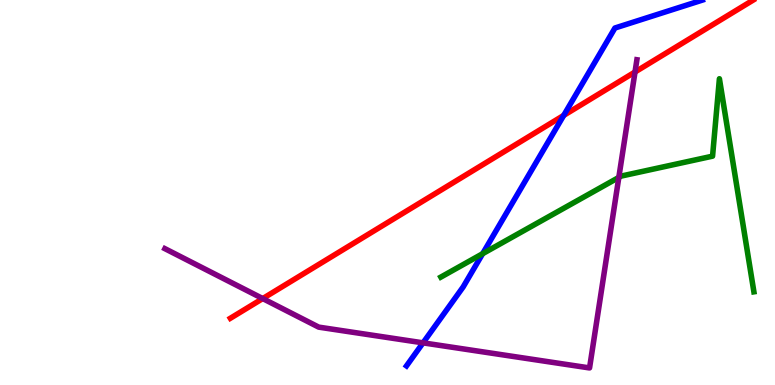[{'lines': ['blue', 'red'], 'intersections': [{'x': 7.27, 'y': 7.0}]}, {'lines': ['green', 'red'], 'intersections': []}, {'lines': ['purple', 'red'], 'intersections': [{'x': 3.39, 'y': 2.25}, {'x': 8.19, 'y': 8.13}]}, {'lines': ['blue', 'green'], 'intersections': [{'x': 6.23, 'y': 3.41}]}, {'lines': ['blue', 'purple'], 'intersections': [{'x': 5.46, 'y': 1.09}]}, {'lines': ['green', 'purple'], 'intersections': [{'x': 7.98, 'y': 5.39}]}]